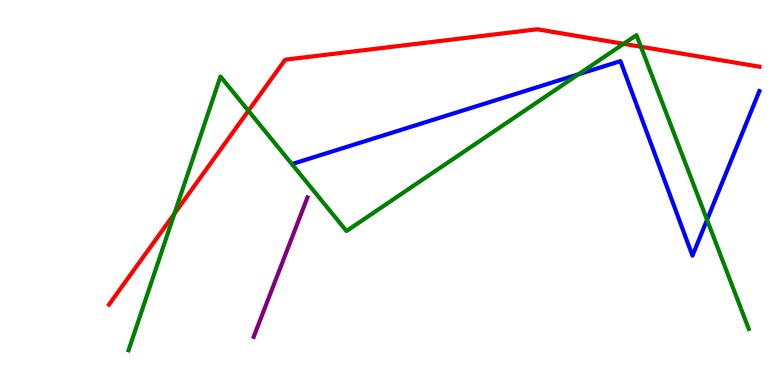[{'lines': ['blue', 'red'], 'intersections': []}, {'lines': ['green', 'red'], 'intersections': [{'x': 2.25, 'y': 4.45}, {'x': 3.21, 'y': 7.12}, {'x': 8.05, 'y': 8.86}, {'x': 8.27, 'y': 8.79}]}, {'lines': ['purple', 'red'], 'intersections': []}, {'lines': ['blue', 'green'], 'intersections': [{'x': 7.47, 'y': 8.07}, {'x': 9.12, 'y': 4.29}]}, {'lines': ['blue', 'purple'], 'intersections': []}, {'lines': ['green', 'purple'], 'intersections': []}]